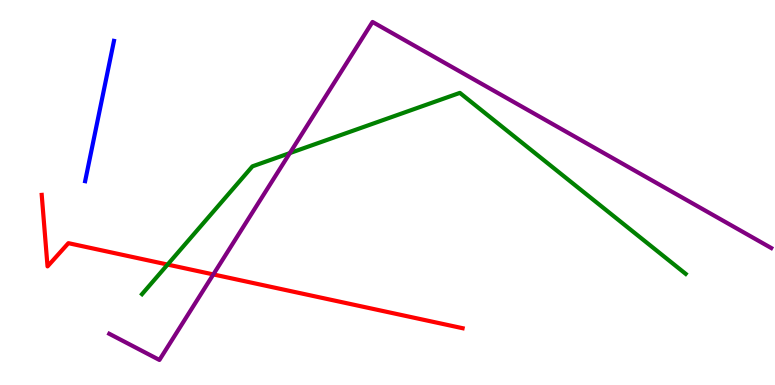[{'lines': ['blue', 'red'], 'intersections': []}, {'lines': ['green', 'red'], 'intersections': [{'x': 2.16, 'y': 3.13}]}, {'lines': ['purple', 'red'], 'intersections': [{'x': 2.75, 'y': 2.87}]}, {'lines': ['blue', 'green'], 'intersections': []}, {'lines': ['blue', 'purple'], 'intersections': []}, {'lines': ['green', 'purple'], 'intersections': [{'x': 3.74, 'y': 6.02}]}]